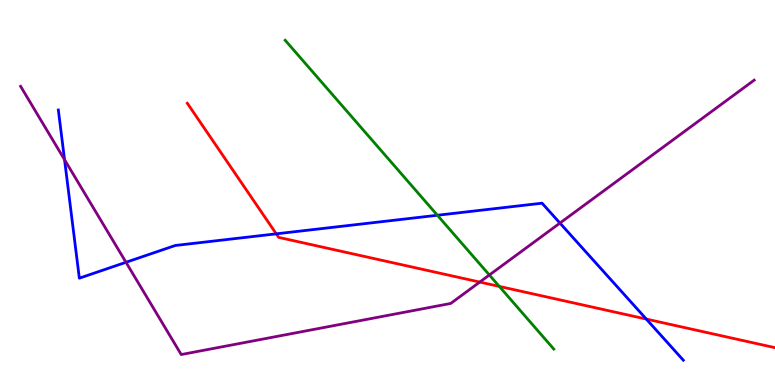[{'lines': ['blue', 'red'], 'intersections': [{'x': 3.56, 'y': 3.93}, {'x': 8.34, 'y': 1.71}]}, {'lines': ['green', 'red'], 'intersections': [{'x': 6.44, 'y': 2.56}]}, {'lines': ['purple', 'red'], 'intersections': [{'x': 6.19, 'y': 2.67}]}, {'lines': ['blue', 'green'], 'intersections': [{'x': 5.64, 'y': 4.41}]}, {'lines': ['blue', 'purple'], 'intersections': [{'x': 0.833, 'y': 5.85}, {'x': 1.63, 'y': 3.19}, {'x': 7.23, 'y': 4.21}]}, {'lines': ['green', 'purple'], 'intersections': [{'x': 6.31, 'y': 2.86}]}]